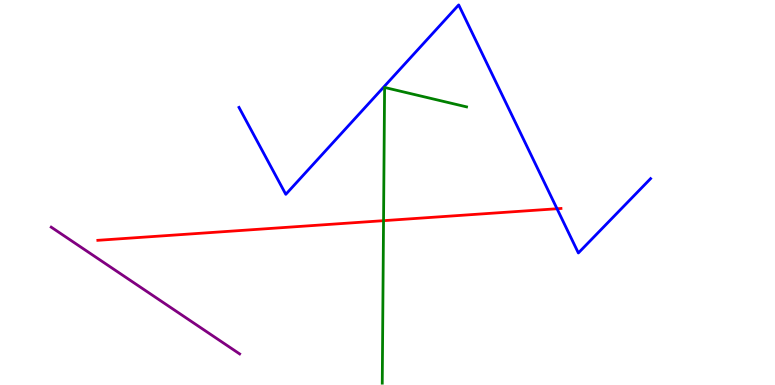[{'lines': ['blue', 'red'], 'intersections': [{'x': 7.19, 'y': 4.58}]}, {'lines': ['green', 'red'], 'intersections': [{'x': 4.95, 'y': 4.27}]}, {'lines': ['purple', 'red'], 'intersections': []}, {'lines': ['blue', 'green'], 'intersections': []}, {'lines': ['blue', 'purple'], 'intersections': []}, {'lines': ['green', 'purple'], 'intersections': []}]